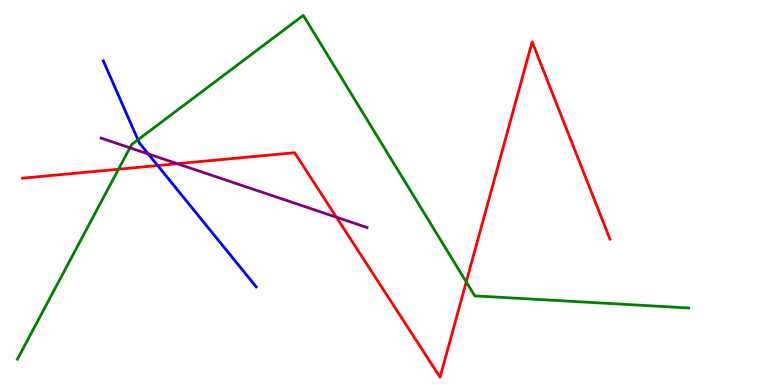[{'lines': ['blue', 'red'], 'intersections': [{'x': 2.03, 'y': 5.7}]}, {'lines': ['green', 'red'], 'intersections': [{'x': 1.53, 'y': 5.6}, {'x': 6.02, 'y': 2.68}]}, {'lines': ['purple', 'red'], 'intersections': [{'x': 2.29, 'y': 5.75}, {'x': 4.34, 'y': 4.36}]}, {'lines': ['blue', 'green'], 'intersections': [{'x': 1.78, 'y': 6.37}]}, {'lines': ['blue', 'purple'], 'intersections': [{'x': 1.91, 'y': 6.0}]}, {'lines': ['green', 'purple'], 'intersections': [{'x': 1.68, 'y': 6.16}]}]